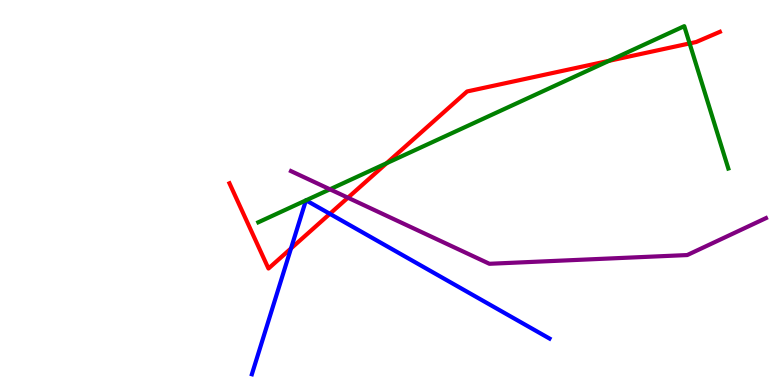[{'lines': ['blue', 'red'], 'intersections': [{'x': 3.75, 'y': 3.55}, {'x': 4.26, 'y': 4.45}]}, {'lines': ['green', 'red'], 'intersections': [{'x': 4.99, 'y': 5.76}, {'x': 7.86, 'y': 8.42}, {'x': 8.9, 'y': 8.87}]}, {'lines': ['purple', 'red'], 'intersections': [{'x': 4.49, 'y': 4.86}]}, {'lines': ['blue', 'green'], 'intersections': [{'x': 3.95, 'y': 4.8}, {'x': 3.95, 'y': 4.8}]}, {'lines': ['blue', 'purple'], 'intersections': []}, {'lines': ['green', 'purple'], 'intersections': [{'x': 4.26, 'y': 5.08}]}]